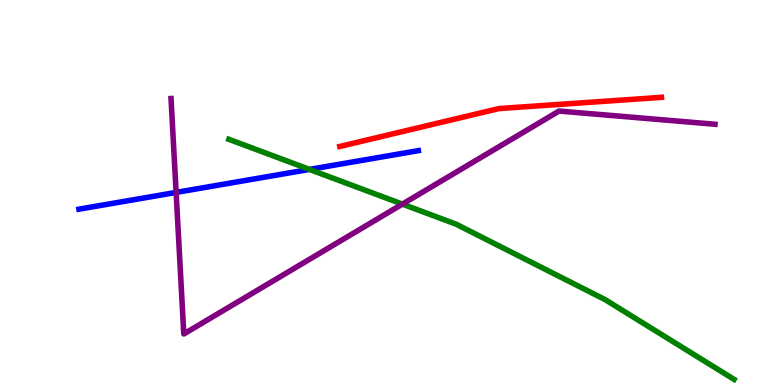[{'lines': ['blue', 'red'], 'intersections': []}, {'lines': ['green', 'red'], 'intersections': []}, {'lines': ['purple', 'red'], 'intersections': []}, {'lines': ['blue', 'green'], 'intersections': [{'x': 3.99, 'y': 5.6}]}, {'lines': ['blue', 'purple'], 'intersections': [{'x': 2.27, 'y': 5.0}]}, {'lines': ['green', 'purple'], 'intersections': [{'x': 5.19, 'y': 4.7}]}]